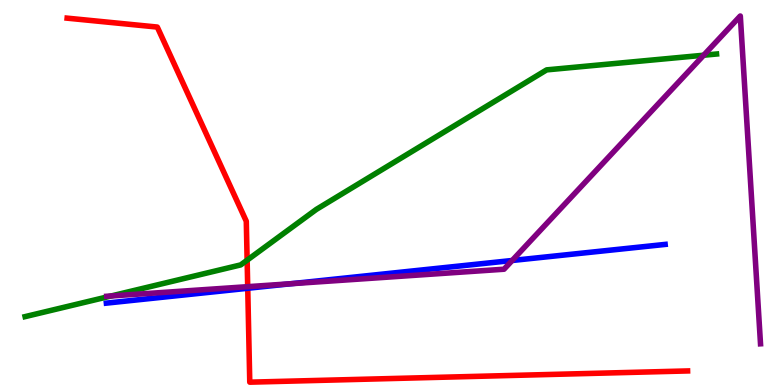[{'lines': ['blue', 'red'], 'intersections': [{'x': 3.2, 'y': 2.51}]}, {'lines': ['green', 'red'], 'intersections': [{'x': 3.19, 'y': 3.24}]}, {'lines': ['purple', 'red'], 'intersections': [{'x': 3.2, 'y': 2.55}]}, {'lines': ['blue', 'green'], 'intersections': []}, {'lines': ['blue', 'purple'], 'intersections': [{'x': 3.76, 'y': 2.63}, {'x': 6.61, 'y': 3.23}]}, {'lines': ['green', 'purple'], 'intersections': [{'x': 1.43, 'y': 2.31}, {'x': 9.08, 'y': 8.57}]}]